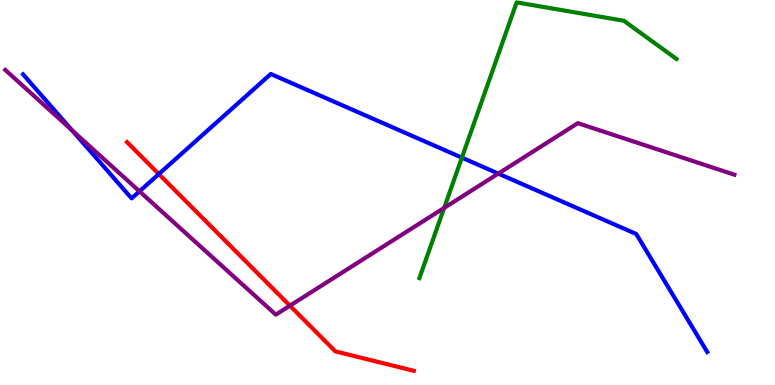[{'lines': ['blue', 'red'], 'intersections': [{'x': 2.05, 'y': 5.48}]}, {'lines': ['green', 'red'], 'intersections': []}, {'lines': ['purple', 'red'], 'intersections': [{'x': 3.74, 'y': 2.06}]}, {'lines': ['blue', 'green'], 'intersections': [{'x': 5.96, 'y': 5.9}]}, {'lines': ['blue', 'purple'], 'intersections': [{'x': 0.93, 'y': 6.61}, {'x': 1.8, 'y': 5.03}, {'x': 6.43, 'y': 5.49}]}, {'lines': ['green', 'purple'], 'intersections': [{'x': 5.73, 'y': 4.6}]}]